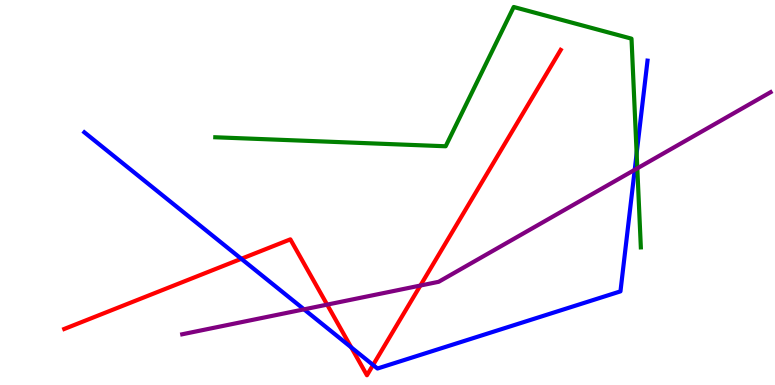[{'lines': ['blue', 'red'], 'intersections': [{'x': 3.11, 'y': 3.28}, {'x': 4.53, 'y': 0.977}, {'x': 4.81, 'y': 0.52}]}, {'lines': ['green', 'red'], 'intersections': []}, {'lines': ['purple', 'red'], 'intersections': [{'x': 4.22, 'y': 2.09}, {'x': 5.42, 'y': 2.58}]}, {'lines': ['blue', 'green'], 'intersections': [{'x': 8.21, 'y': 6.02}]}, {'lines': ['blue', 'purple'], 'intersections': [{'x': 3.92, 'y': 1.96}, {'x': 8.19, 'y': 5.59}]}, {'lines': ['green', 'purple'], 'intersections': [{'x': 8.22, 'y': 5.63}]}]